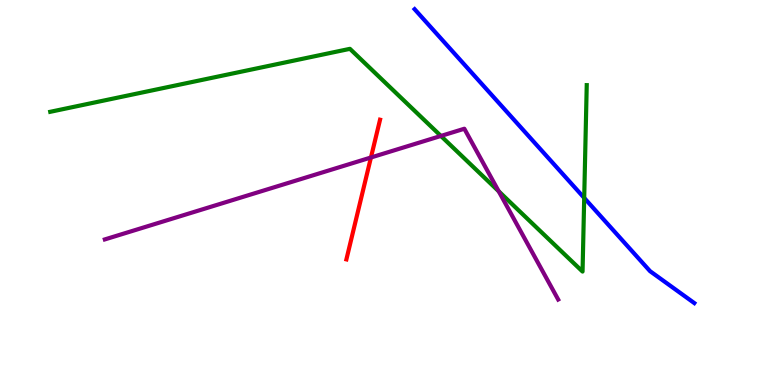[{'lines': ['blue', 'red'], 'intersections': []}, {'lines': ['green', 'red'], 'intersections': []}, {'lines': ['purple', 'red'], 'intersections': [{'x': 4.79, 'y': 5.91}]}, {'lines': ['blue', 'green'], 'intersections': [{'x': 7.54, 'y': 4.86}]}, {'lines': ['blue', 'purple'], 'intersections': []}, {'lines': ['green', 'purple'], 'intersections': [{'x': 5.69, 'y': 6.47}, {'x': 6.43, 'y': 5.03}]}]